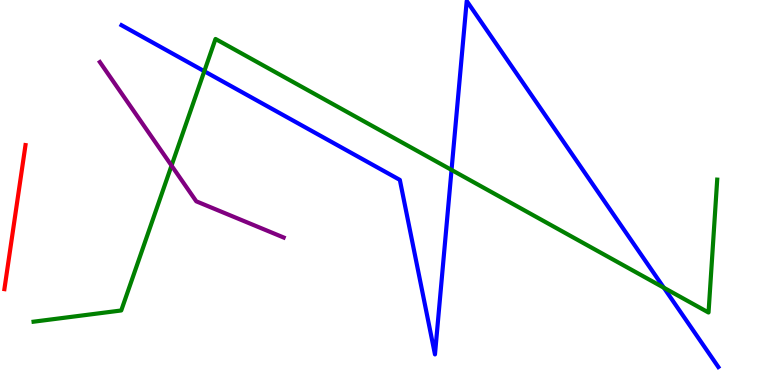[{'lines': ['blue', 'red'], 'intersections': []}, {'lines': ['green', 'red'], 'intersections': []}, {'lines': ['purple', 'red'], 'intersections': []}, {'lines': ['blue', 'green'], 'intersections': [{'x': 2.64, 'y': 8.15}, {'x': 5.83, 'y': 5.59}, {'x': 8.57, 'y': 2.53}]}, {'lines': ['blue', 'purple'], 'intersections': []}, {'lines': ['green', 'purple'], 'intersections': [{'x': 2.21, 'y': 5.7}]}]